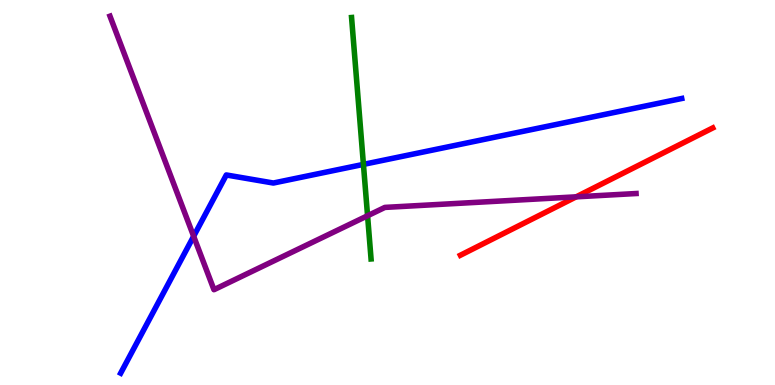[{'lines': ['blue', 'red'], 'intersections': []}, {'lines': ['green', 'red'], 'intersections': []}, {'lines': ['purple', 'red'], 'intersections': [{'x': 7.43, 'y': 4.89}]}, {'lines': ['blue', 'green'], 'intersections': [{'x': 4.69, 'y': 5.73}]}, {'lines': ['blue', 'purple'], 'intersections': [{'x': 2.5, 'y': 3.86}]}, {'lines': ['green', 'purple'], 'intersections': [{'x': 4.74, 'y': 4.4}]}]